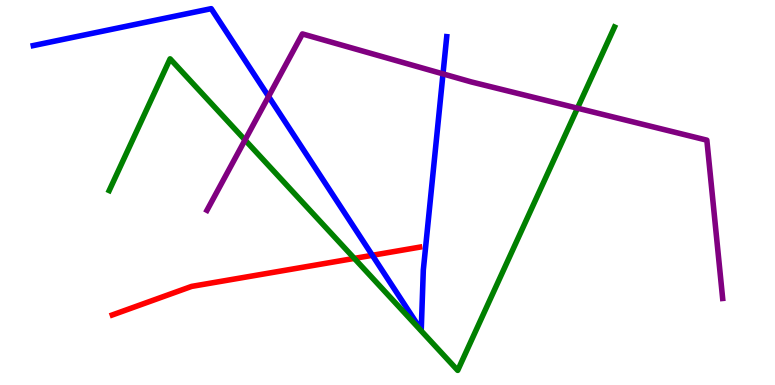[{'lines': ['blue', 'red'], 'intersections': [{'x': 4.8, 'y': 3.37}]}, {'lines': ['green', 'red'], 'intersections': [{'x': 4.57, 'y': 3.29}]}, {'lines': ['purple', 'red'], 'intersections': []}, {'lines': ['blue', 'green'], 'intersections': []}, {'lines': ['blue', 'purple'], 'intersections': [{'x': 3.47, 'y': 7.49}, {'x': 5.72, 'y': 8.08}]}, {'lines': ['green', 'purple'], 'intersections': [{'x': 3.16, 'y': 6.36}, {'x': 7.45, 'y': 7.19}]}]